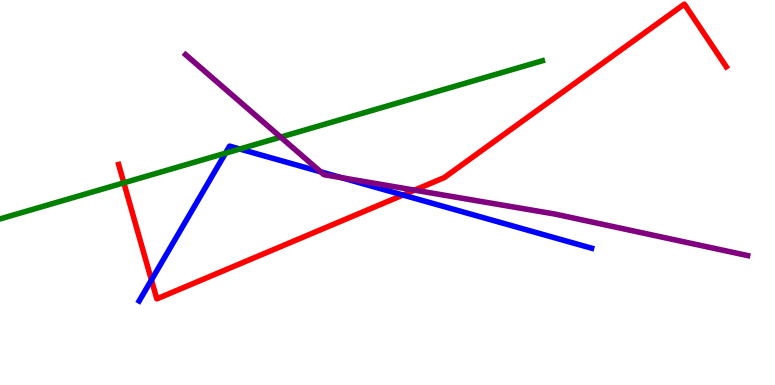[{'lines': ['blue', 'red'], 'intersections': [{'x': 1.95, 'y': 2.73}, {'x': 5.2, 'y': 4.93}]}, {'lines': ['green', 'red'], 'intersections': [{'x': 1.6, 'y': 5.25}]}, {'lines': ['purple', 'red'], 'intersections': [{'x': 5.35, 'y': 5.06}]}, {'lines': ['blue', 'green'], 'intersections': [{'x': 2.91, 'y': 6.02}, {'x': 3.09, 'y': 6.13}]}, {'lines': ['blue', 'purple'], 'intersections': [{'x': 4.14, 'y': 5.54}, {'x': 4.41, 'y': 5.38}]}, {'lines': ['green', 'purple'], 'intersections': [{'x': 3.62, 'y': 6.44}]}]